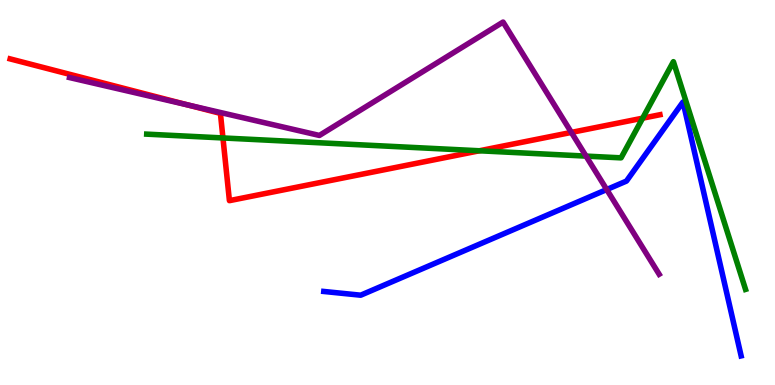[{'lines': ['blue', 'red'], 'intersections': []}, {'lines': ['green', 'red'], 'intersections': [{'x': 2.88, 'y': 6.42}, {'x': 6.19, 'y': 6.08}, {'x': 8.29, 'y': 6.93}]}, {'lines': ['purple', 'red'], 'intersections': [{'x': 2.43, 'y': 7.27}, {'x': 7.37, 'y': 6.56}]}, {'lines': ['blue', 'green'], 'intersections': []}, {'lines': ['blue', 'purple'], 'intersections': [{'x': 7.83, 'y': 5.08}]}, {'lines': ['green', 'purple'], 'intersections': [{'x': 7.56, 'y': 5.95}]}]